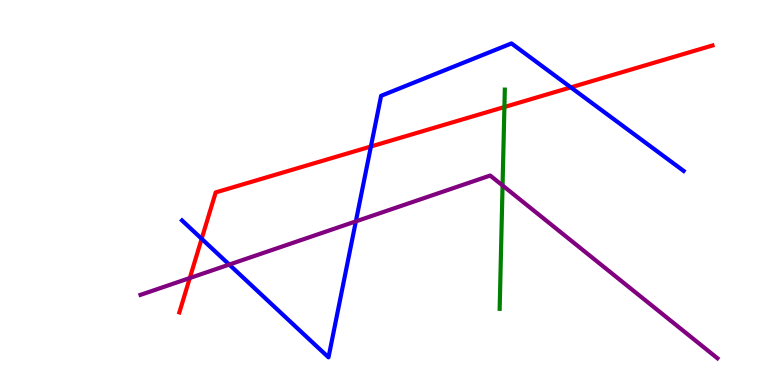[{'lines': ['blue', 'red'], 'intersections': [{'x': 2.6, 'y': 3.8}, {'x': 4.79, 'y': 6.19}, {'x': 7.37, 'y': 7.73}]}, {'lines': ['green', 'red'], 'intersections': [{'x': 6.51, 'y': 7.22}]}, {'lines': ['purple', 'red'], 'intersections': [{'x': 2.45, 'y': 2.78}]}, {'lines': ['blue', 'green'], 'intersections': []}, {'lines': ['blue', 'purple'], 'intersections': [{'x': 2.96, 'y': 3.13}, {'x': 4.59, 'y': 4.25}]}, {'lines': ['green', 'purple'], 'intersections': [{'x': 6.48, 'y': 5.18}]}]